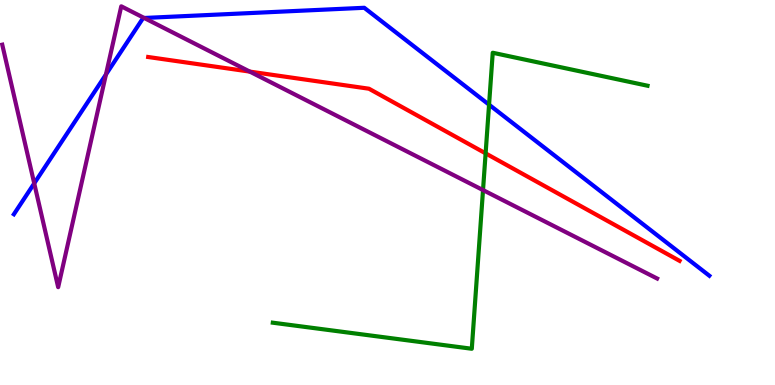[{'lines': ['blue', 'red'], 'intersections': []}, {'lines': ['green', 'red'], 'intersections': [{'x': 6.27, 'y': 6.02}]}, {'lines': ['purple', 'red'], 'intersections': [{'x': 3.22, 'y': 8.14}]}, {'lines': ['blue', 'green'], 'intersections': [{'x': 6.31, 'y': 7.28}]}, {'lines': ['blue', 'purple'], 'intersections': [{'x': 0.442, 'y': 5.24}, {'x': 1.37, 'y': 8.07}, {'x': 1.86, 'y': 9.53}]}, {'lines': ['green', 'purple'], 'intersections': [{'x': 6.23, 'y': 5.06}]}]